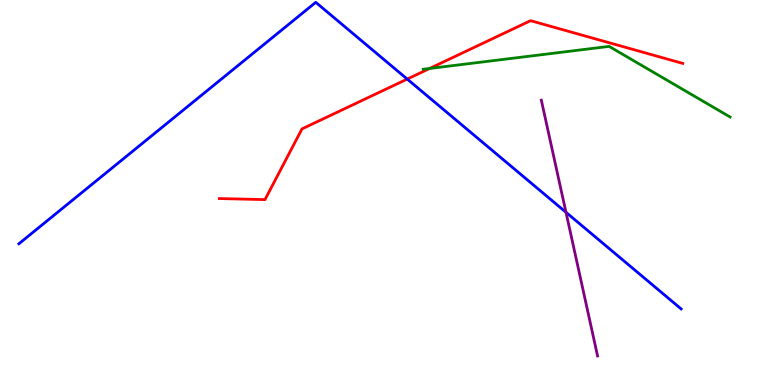[{'lines': ['blue', 'red'], 'intersections': [{'x': 5.25, 'y': 7.95}]}, {'lines': ['green', 'red'], 'intersections': [{'x': 5.54, 'y': 8.22}]}, {'lines': ['purple', 'red'], 'intersections': []}, {'lines': ['blue', 'green'], 'intersections': []}, {'lines': ['blue', 'purple'], 'intersections': [{'x': 7.3, 'y': 4.49}]}, {'lines': ['green', 'purple'], 'intersections': []}]